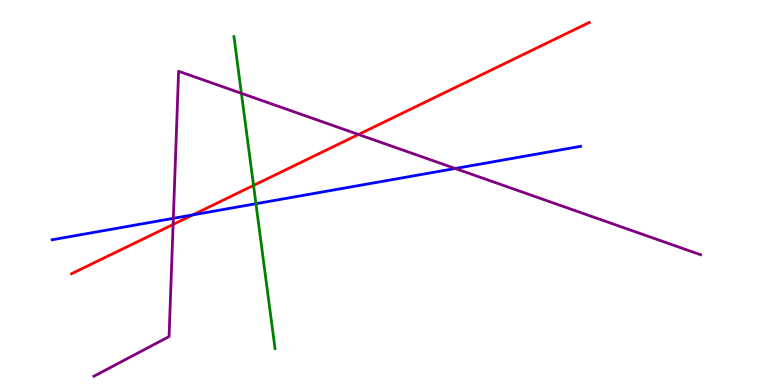[{'lines': ['blue', 'red'], 'intersections': [{'x': 2.49, 'y': 4.42}]}, {'lines': ['green', 'red'], 'intersections': [{'x': 3.27, 'y': 5.18}]}, {'lines': ['purple', 'red'], 'intersections': [{'x': 2.23, 'y': 4.17}, {'x': 4.63, 'y': 6.51}]}, {'lines': ['blue', 'green'], 'intersections': [{'x': 3.3, 'y': 4.71}]}, {'lines': ['blue', 'purple'], 'intersections': [{'x': 2.24, 'y': 4.33}, {'x': 5.87, 'y': 5.62}]}, {'lines': ['green', 'purple'], 'intersections': [{'x': 3.11, 'y': 7.58}]}]